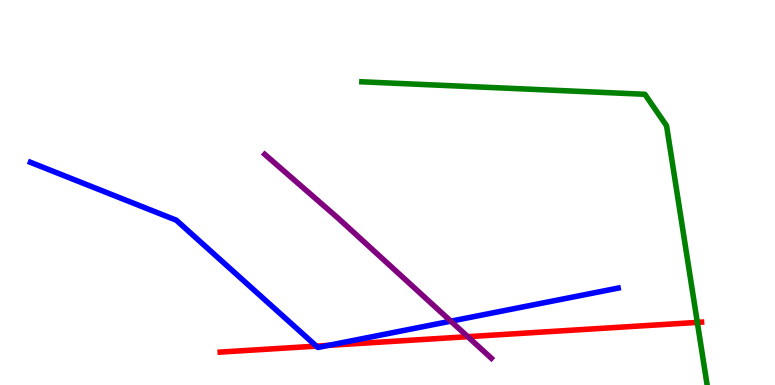[{'lines': ['blue', 'red'], 'intersections': [{'x': 4.08, 'y': 1.01}, {'x': 4.24, 'y': 1.03}]}, {'lines': ['green', 'red'], 'intersections': [{'x': 9.0, 'y': 1.63}]}, {'lines': ['purple', 'red'], 'intersections': [{'x': 6.04, 'y': 1.25}]}, {'lines': ['blue', 'green'], 'intersections': []}, {'lines': ['blue', 'purple'], 'intersections': [{'x': 5.82, 'y': 1.66}]}, {'lines': ['green', 'purple'], 'intersections': []}]